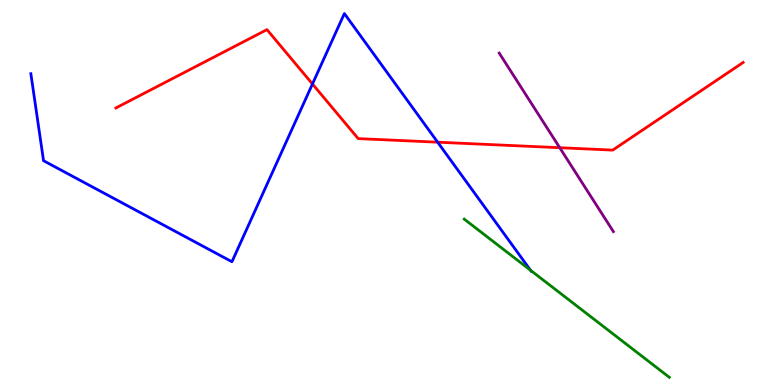[{'lines': ['blue', 'red'], 'intersections': [{'x': 4.03, 'y': 7.82}, {'x': 5.65, 'y': 6.31}]}, {'lines': ['green', 'red'], 'intersections': []}, {'lines': ['purple', 'red'], 'intersections': [{'x': 7.22, 'y': 6.16}]}, {'lines': ['blue', 'green'], 'intersections': [{'x': 6.85, 'y': 2.98}]}, {'lines': ['blue', 'purple'], 'intersections': []}, {'lines': ['green', 'purple'], 'intersections': []}]